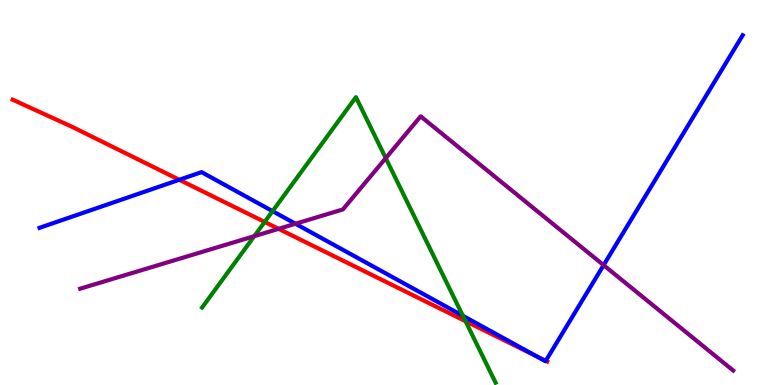[{'lines': ['blue', 'red'], 'intersections': [{'x': 2.31, 'y': 5.33}, {'x': 6.91, 'y': 0.758}, {'x': 7.04, 'y': 0.628}]}, {'lines': ['green', 'red'], 'intersections': [{'x': 3.42, 'y': 4.23}, {'x': 6.01, 'y': 1.66}]}, {'lines': ['purple', 'red'], 'intersections': [{'x': 3.59, 'y': 4.06}]}, {'lines': ['blue', 'green'], 'intersections': [{'x': 3.52, 'y': 4.52}, {'x': 5.97, 'y': 1.8}]}, {'lines': ['blue', 'purple'], 'intersections': [{'x': 3.81, 'y': 4.19}, {'x': 7.79, 'y': 3.11}]}, {'lines': ['green', 'purple'], 'intersections': [{'x': 3.28, 'y': 3.87}, {'x': 4.98, 'y': 5.89}]}]